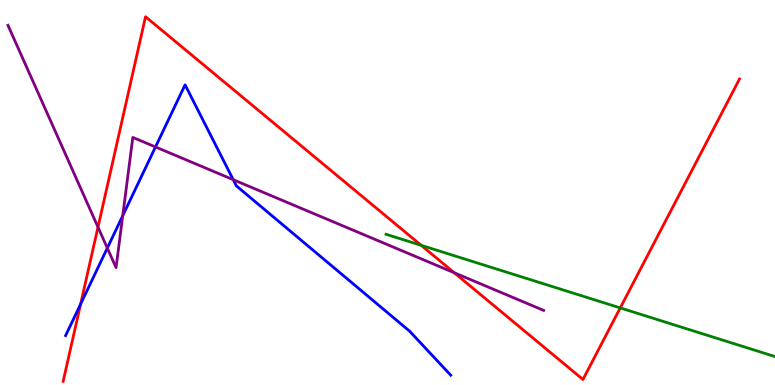[{'lines': ['blue', 'red'], 'intersections': [{'x': 1.04, 'y': 2.1}]}, {'lines': ['green', 'red'], 'intersections': [{'x': 5.43, 'y': 3.63}, {'x': 8.0, 'y': 2.0}]}, {'lines': ['purple', 'red'], 'intersections': [{'x': 1.26, 'y': 4.1}, {'x': 5.86, 'y': 2.92}]}, {'lines': ['blue', 'green'], 'intersections': []}, {'lines': ['blue', 'purple'], 'intersections': [{'x': 1.38, 'y': 3.56}, {'x': 1.58, 'y': 4.4}, {'x': 2.01, 'y': 6.18}, {'x': 3.01, 'y': 5.33}]}, {'lines': ['green', 'purple'], 'intersections': []}]